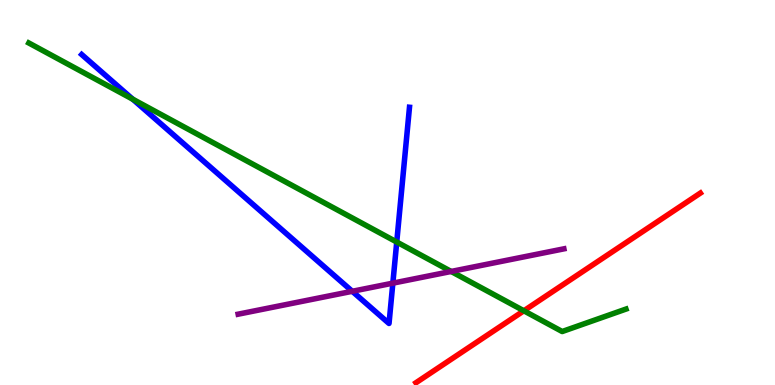[{'lines': ['blue', 'red'], 'intersections': []}, {'lines': ['green', 'red'], 'intersections': [{'x': 6.76, 'y': 1.93}]}, {'lines': ['purple', 'red'], 'intersections': []}, {'lines': ['blue', 'green'], 'intersections': [{'x': 1.71, 'y': 7.42}, {'x': 5.12, 'y': 3.71}]}, {'lines': ['blue', 'purple'], 'intersections': [{'x': 4.55, 'y': 2.43}, {'x': 5.07, 'y': 2.65}]}, {'lines': ['green', 'purple'], 'intersections': [{'x': 5.82, 'y': 2.95}]}]